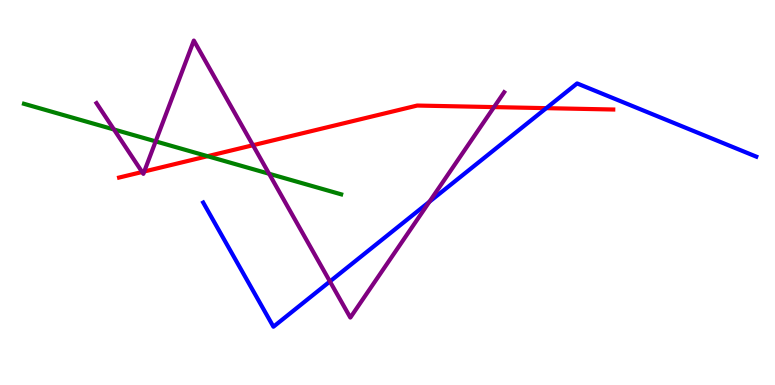[{'lines': ['blue', 'red'], 'intersections': [{'x': 7.05, 'y': 7.19}]}, {'lines': ['green', 'red'], 'intersections': [{'x': 2.68, 'y': 5.94}]}, {'lines': ['purple', 'red'], 'intersections': [{'x': 1.83, 'y': 5.53}, {'x': 1.86, 'y': 5.55}, {'x': 3.26, 'y': 6.23}, {'x': 6.37, 'y': 7.22}]}, {'lines': ['blue', 'green'], 'intersections': []}, {'lines': ['blue', 'purple'], 'intersections': [{'x': 4.26, 'y': 2.69}, {'x': 5.54, 'y': 4.76}]}, {'lines': ['green', 'purple'], 'intersections': [{'x': 1.47, 'y': 6.64}, {'x': 2.01, 'y': 6.33}, {'x': 3.47, 'y': 5.49}]}]